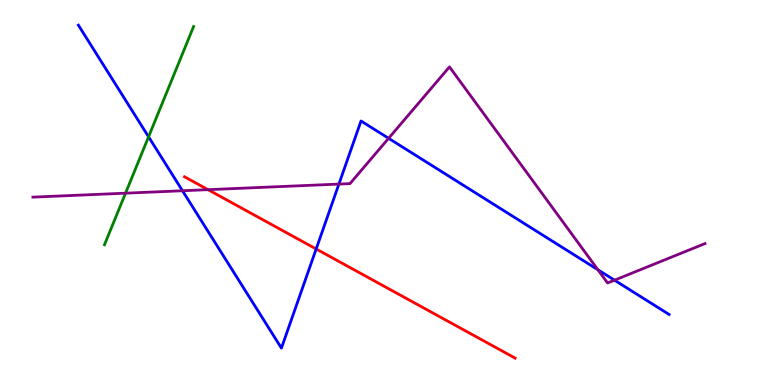[{'lines': ['blue', 'red'], 'intersections': [{'x': 4.08, 'y': 3.53}]}, {'lines': ['green', 'red'], 'intersections': []}, {'lines': ['purple', 'red'], 'intersections': [{'x': 2.68, 'y': 5.07}]}, {'lines': ['blue', 'green'], 'intersections': [{'x': 1.92, 'y': 6.45}]}, {'lines': ['blue', 'purple'], 'intersections': [{'x': 2.35, 'y': 5.05}, {'x': 4.37, 'y': 5.22}, {'x': 5.01, 'y': 6.41}, {'x': 7.71, 'y': 2.99}, {'x': 7.93, 'y': 2.72}]}, {'lines': ['green', 'purple'], 'intersections': [{'x': 1.62, 'y': 4.98}]}]